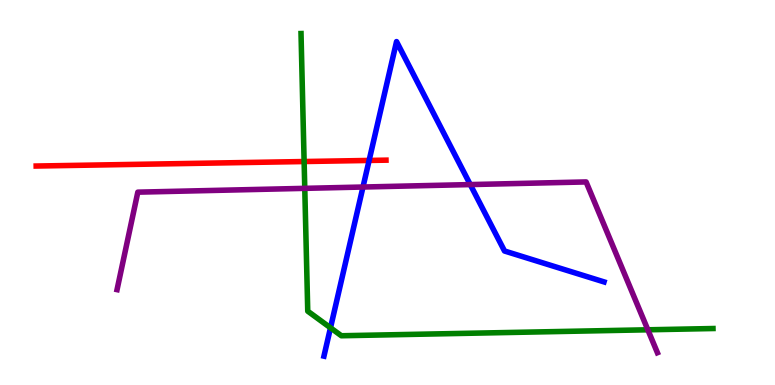[{'lines': ['blue', 'red'], 'intersections': [{'x': 4.76, 'y': 5.83}]}, {'lines': ['green', 'red'], 'intersections': [{'x': 3.92, 'y': 5.8}]}, {'lines': ['purple', 'red'], 'intersections': []}, {'lines': ['blue', 'green'], 'intersections': [{'x': 4.26, 'y': 1.49}]}, {'lines': ['blue', 'purple'], 'intersections': [{'x': 4.68, 'y': 5.14}, {'x': 6.07, 'y': 5.21}]}, {'lines': ['green', 'purple'], 'intersections': [{'x': 3.93, 'y': 5.11}, {'x': 8.36, 'y': 1.43}]}]